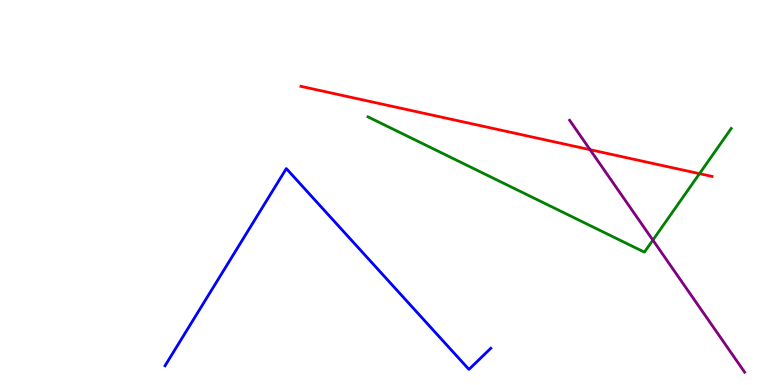[{'lines': ['blue', 'red'], 'intersections': []}, {'lines': ['green', 'red'], 'intersections': [{'x': 9.03, 'y': 5.49}]}, {'lines': ['purple', 'red'], 'intersections': [{'x': 7.61, 'y': 6.11}]}, {'lines': ['blue', 'green'], 'intersections': []}, {'lines': ['blue', 'purple'], 'intersections': []}, {'lines': ['green', 'purple'], 'intersections': [{'x': 8.42, 'y': 3.76}]}]